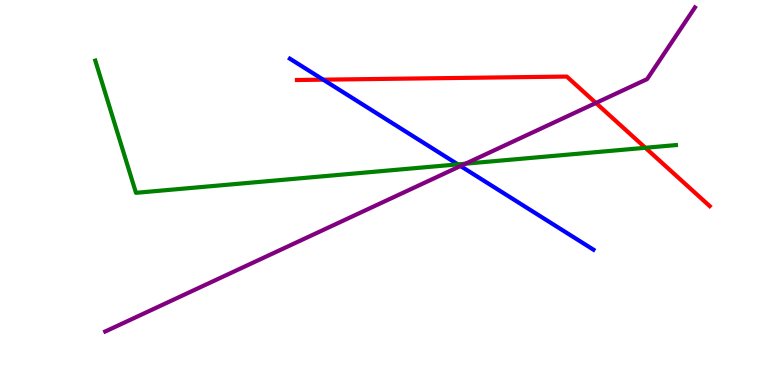[{'lines': ['blue', 'red'], 'intersections': [{'x': 4.17, 'y': 7.93}]}, {'lines': ['green', 'red'], 'intersections': [{'x': 8.33, 'y': 6.16}]}, {'lines': ['purple', 'red'], 'intersections': [{'x': 7.69, 'y': 7.33}]}, {'lines': ['blue', 'green'], 'intersections': [{'x': 5.91, 'y': 5.73}]}, {'lines': ['blue', 'purple'], 'intersections': [{'x': 5.94, 'y': 5.69}]}, {'lines': ['green', 'purple'], 'intersections': [{'x': 6.01, 'y': 5.75}]}]